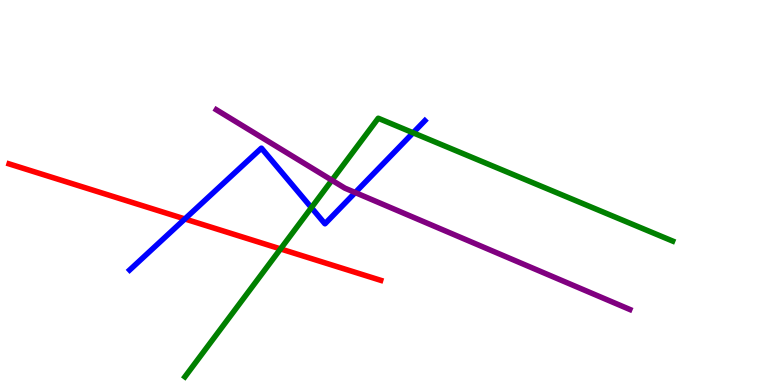[{'lines': ['blue', 'red'], 'intersections': [{'x': 2.39, 'y': 4.31}]}, {'lines': ['green', 'red'], 'intersections': [{'x': 3.62, 'y': 3.53}]}, {'lines': ['purple', 'red'], 'intersections': []}, {'lines': ['blue', 'green'], 'intersections': [{'x': 4.02, 'y': 4.61}, {'x': 5.33, 'y': 6.55}]}, {'lines': ['blue', 'purple'], 'intersections': [{'x': 4.58, 'y': 5.0}]}, {'lines': ['green', 'purple'], 'intersections': [{'x': 4.28, 'y': 5.32}]}]